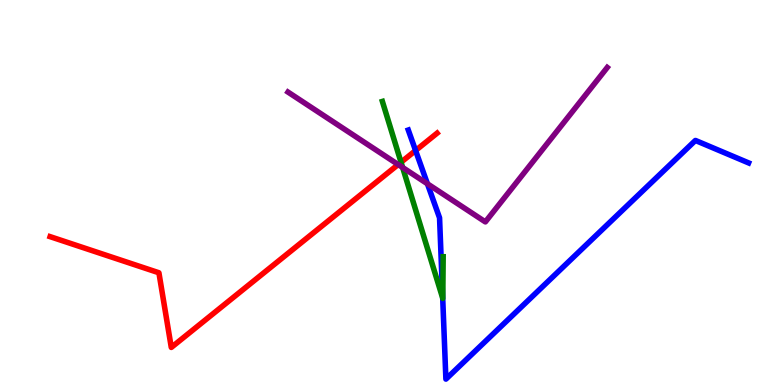[{'lines': ['blue', 'red'], 'intersections': [{'x': 5.36, 'y': 6.09}]}, {'lines': ['green', 'red'], 'intersections': [{'x': 5.17, 'y': 5.79}]}, {'lines': ['purple', 'red'], 'intersections': [{'x': 5.14, 'y': 5.73}]}, {'lines': ['blue', 'green'], 'intersections': [{'x': 5.71, 'y': 2.25}]}, {'lines': ['blue', 'purple'], 'intersections': [{'x': 5.52, 'y': 5.23}]}, {'lines': ['green', 'purple'], 'intersections': [{'x': 5.2, 'y': 5.65}]}]